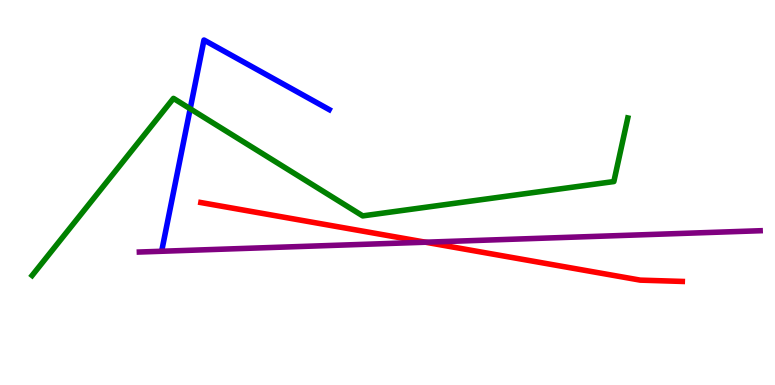[{'lines': ['blue', 'red'], 'intersections': []}, {'lines': ['green', 'red'], 'intersections': []}, {'lines': ['purple', 'red'], 'intersections': [{'x': 5.49, 'y': 3.71}]}, {'lines': ['blue', 'green'], 'intersections': [{'x': 2.45, 'y': 7.17}]}, {'lines': ['blue', 'purple'], 'intersections': []}, {'lines': ['green', 'purple'], 'intersections': []}]